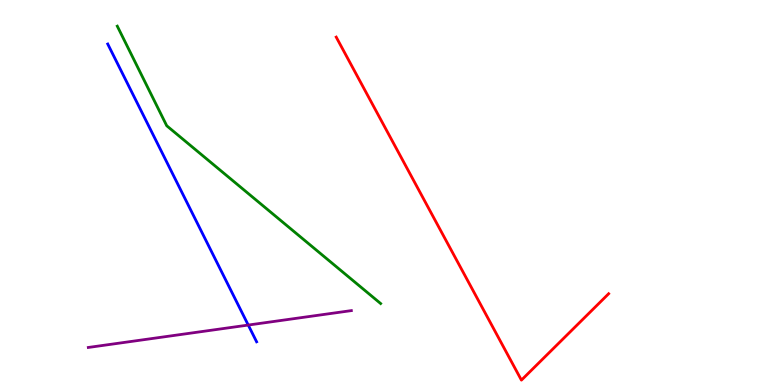[{'lines': ['blue', 'red'], 'intersections': []}, {'lines': ['green', 'red'], 'intersections': []}, {'lines': ['purple', 'red'], 'intersections': []}, {'lines': ['blue', 'green'], 'intersections': []}, {'lines': ['blue', 'purple'], 'intersections': [{'x': 3.2, 'y': 1.56}]}, {'lines': ['green', 'purple'], 'intersections': []}]